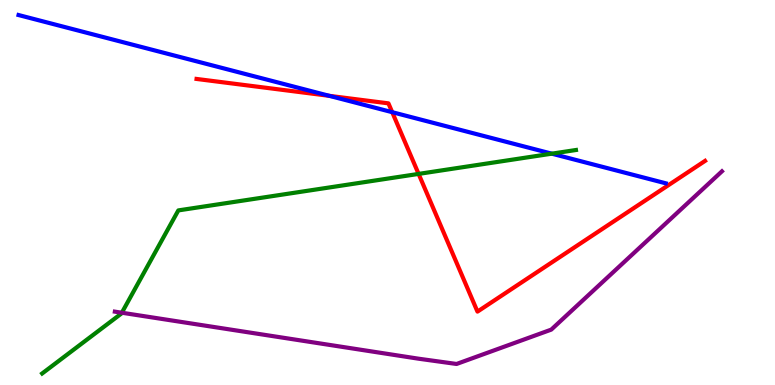[{'lines': ['blue', 'red'], 'intersections': [{'x': 4.25, 'y': 7.51}, {'x': 5.06, 'y': 7.09}]}, {'lines': ['green', 'red'], 'intersections': [{'x': 5.4, 'y': 5.48}]}, {'lines': ['purple', 'red'], 'intersections': []}, {'lines': ['blue', 'green'], 'intersections': [{'x': 7.12, 'y': 6.01}]}, {'lines': ['blue', 'purple'], 'intersections': []}, {'lines': ['green', 'purple'], 'intersections': [{'x': 1.57, 'y': 1.88}]}]